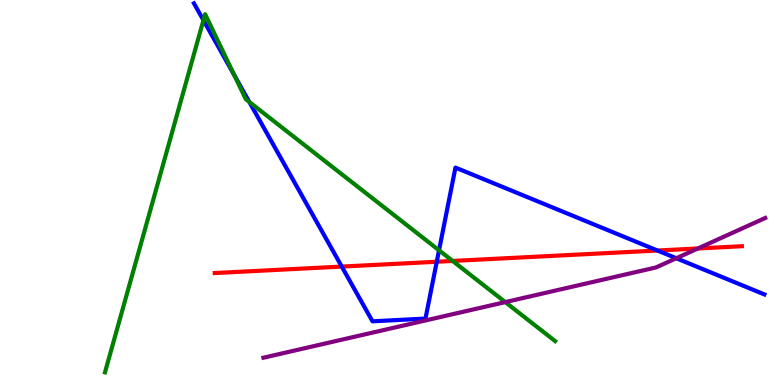[{'lines': ['blue', 'red'], 'intersections': [{'x': 4.41, 'y': 3.08}, {'x': 5.64, 'y': 3.2}, {'x': 8.48, 'y': 3.49}]}, {'lines': ['green', 'red'], 'intersections': [{'x': 5.84, 'y': 3.22}]}, {'lines': ['purple', 'red'], 'intersections': [{'x': 9.01, 'y': 3.55}]}, {'lines': ['blue', 'green'], 'intersections': [{'x': 2.62, 'y': 9.47}, {'x': 3.02, 'y': 8.04}, {'x': 3.22, 'y': 7.35}, {'x': 5.66, 'y': 3.5}]}, {'lines': ['blue', 'purple'], 'intersections': [{'x': 8.73, 'y': 3.29}]}, {'lines': ['green', 'purple'], 'intersections': [{'x': 6.52, 'y': 2.15}]}]